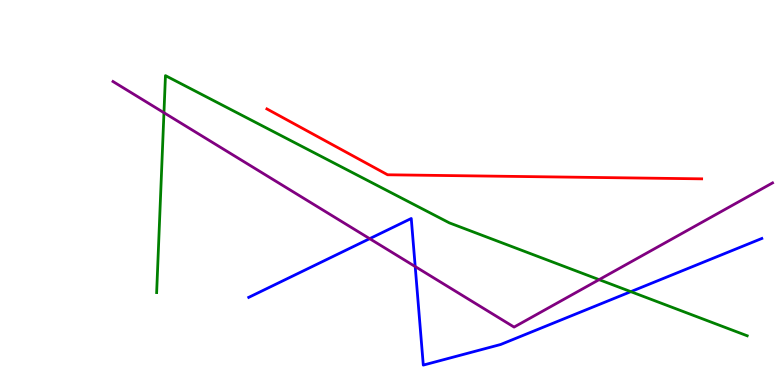[{'lines': ['blue', 'red'], 'intersections': []}, {'lines': ['green', 'red'], 'intersections': []}, {'lines': ['purple', 'red'], 'intersections': []}, {'lines': ['blue', 'green'], 'intersections': [{'x': 8.14, 'y': 2.42}]}, {'lines': ['blue', 'purple'], 'intersections': [{'x': 4.77, 'y': 3.8}, {'x': 5.36, 'y': 3.08}]}, {'lines': ['green', 'purple'], 'intersections': [{'x': 2.12, 'y': 7.07}, {'x': 7.73, 'y': 2.74}]}]